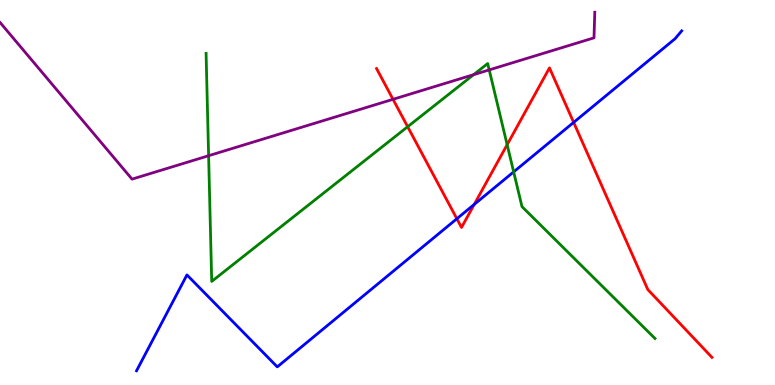[{'lines': ['blue', 'red'], 'intersections': [{'x': 5.89, 'y': 4.32}, {'x': 6.12, 'y': 4.69}, {'x': 7.4, 'y': 6.82}]}, {'lines': ['green', 'red'], 'intersections': [{'x': 5.26, 'y': 6.71}, {'x': 6.54, 'y': 6.24}]}, {'lines': ['purple', 'red'], 'intersections': [{'x': 5.07, 'y': 7.42}]}, {'lines': ['blue', 'green'], 'intersections': [{'x': 6.63, 'y': 5.54}]}, {'lines': ['blue', 'purple'], 'intersections': []}, {'lines': ['green', 'purple'], 'intersections': [{'x': 2.69, 'y': 5.96}, {'x': 6.11, 'y': 8.06}, {'x': 6.31, 'y': 8.18}]}]